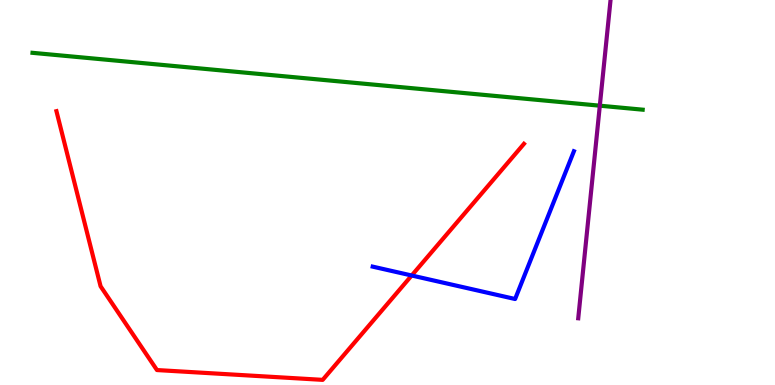[{'lines': ['blue', 'red'], 'intersections': [{'x': 5.31, 'y': 2.84}]}, {'lines': ['green', 'red'], 'intersections': []}, {'lines': ['purple', 'red'], 'intersections': []}, {'lines': ['blue', 'green'], 'intersections': []}, {'lines': ['blue', 'purple'], 'intersections': []}, {'lines': ['green', 'purple'], 'intersections': [{'x': 7.74, 'y': 7.25}]}]